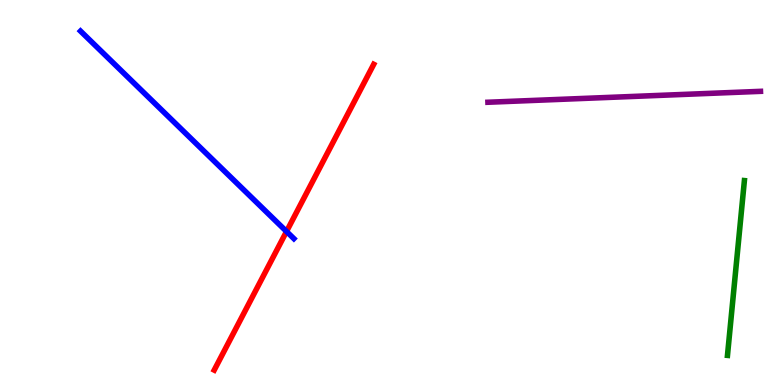[{'lines': ['blue', 'red'], 'intersections': [{'x': 3.7, 'y': 3.99}]}, {'lines': ['green', 'red'], 'intersections': []}, {'lines': ['purple', 'red'], 'intersections': []}, {'lines': ['blue', 'green'], 'intersections': []}, {'lines': ['blue', 'purple'], 'intersections': []}, {'lines': ['green', 'purple'], 'intersections': []}]